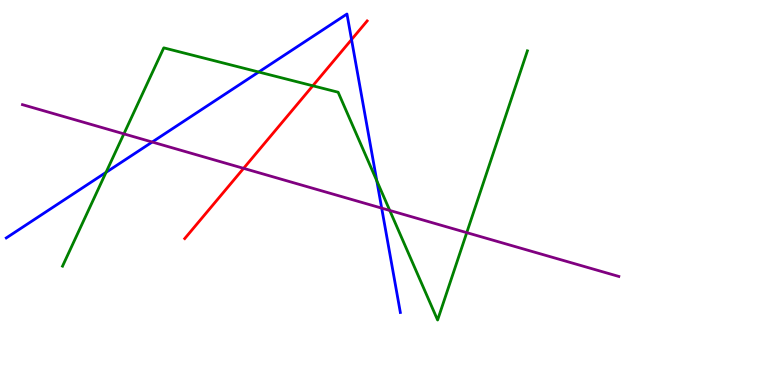[{'lines': ['blue', 'red'], 'intersections': [{'x': 4.54, 'y': 8.97}]}, {'lines': ['green', 'red'], 'intersections': [{'x': 4.04, 'y': 7.77}]}, {'lines': ['purple', 'red'], 'intersections': [{'x': 3.14, 'y': 5.63}]}, {'lines': ['blue', 'green'], 'intersections': [{'x': 1.37, 'y': 5.52}, {'x': 3.34, 'y': 8.13}, {'x': 4.86, 'y': 5.3}]}, {'lines': ['blue', 'purple'], 'intersections': [{'x': 1.96, 'y': 6.31}, {'x': 4.92, 'y': 4.59}]}, {'lines': ['green', 'purple'], 'intersections': [{'x': 1.6, 'y': 6.52}, {'x': 5.03, 'y': 4.53}, {'x': 6.02, 'y': 3.96}]}]